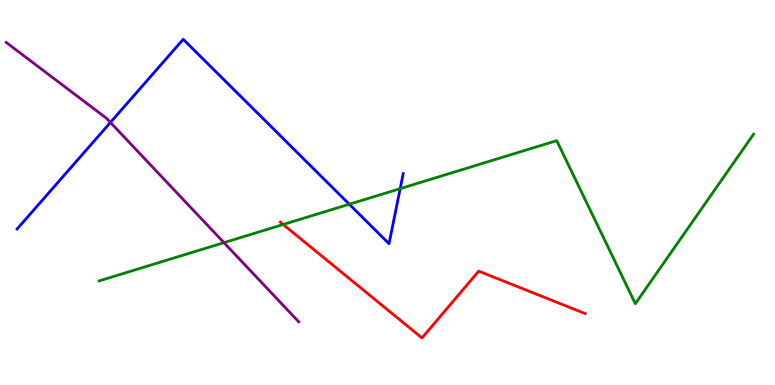[{'lines': ['blue', 'red'], 'intersections': []}, {'lines': ['green', 'red'], 'intersections': [{'x': 3.65, 'y': 4.17}]}, {'lines': ['purple', 'red'], 'intersections': []}, {'lines': ['blue', 'green'], 'intersections': [{'x': 4.51, 'y': 4.7}, {'x': 5.16, 'y': 5.1}]}, {'lines': ['blue', 'purple'], 'intersections': [{'x': 1.42, 'y': 6.82}]}, {'lines': ['green', 'purple'], 'intersections': [{'x': 2.89, 'y': 3.7}]}]